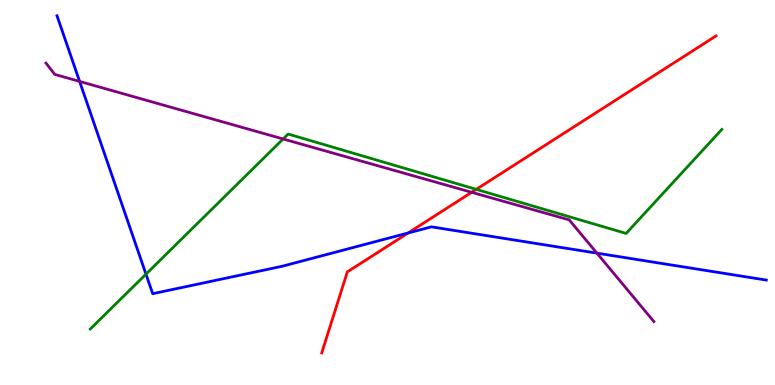[{'lines': ['blue', 'red'], 'intersections': [{'x': 5.27, 'y': 3.95}]}, {'lines': ['green', 'red'], 'intersections': [{'x': 6.15, 'y': 5.08}]}, {'lines': ['purple', 'red'], 'intersections': [{'x': 6.09, 'y': 5.01}]}, {'lines': ['blue', 'green'], 'intersections': [{'x': 1.88, 'y': 2.88}]}, {'lines': ['blue', 'purple'], 'intersections': [{'x': 1.03, 'y': 7.89}, {'x': 7.7, 'y': 3.42}]}, {'lines': ['green', 'purple'], 'intersections': [{'x': 3.65, 'y': 6.39}]}]